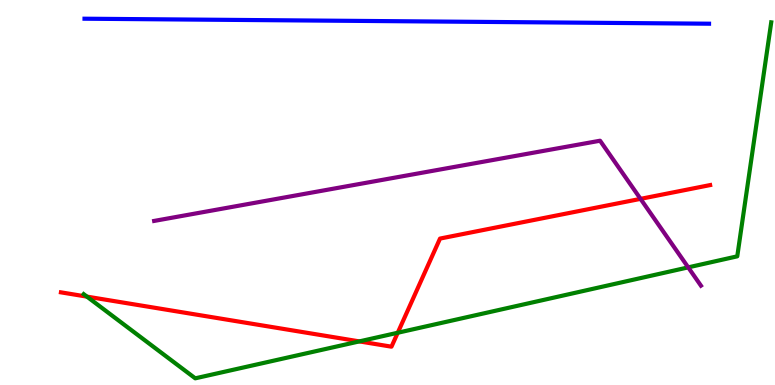[{'lines': ['blue', 'red'], 'intersections': []}, {'lines': ['green', 'red'], 'intersections': [{'x': 1.12, 'y': 2.3}, {'x': 4.64, 'y': 1.13}, {'x': 5.13, 'y': 1.36}]}, {'lines': ['purple', 'red'], 'intersections': [{'x': 8.26, 'y': 4.83}]}, {'lines': ['blue', 'green'], 'intersections': []}, {'lines': ['blue', 'purple'], 'intersections': []}, {'lines': ['green', 'purple'], 'intersections': [{'x': 8.88, 'y': 3.06}]}]